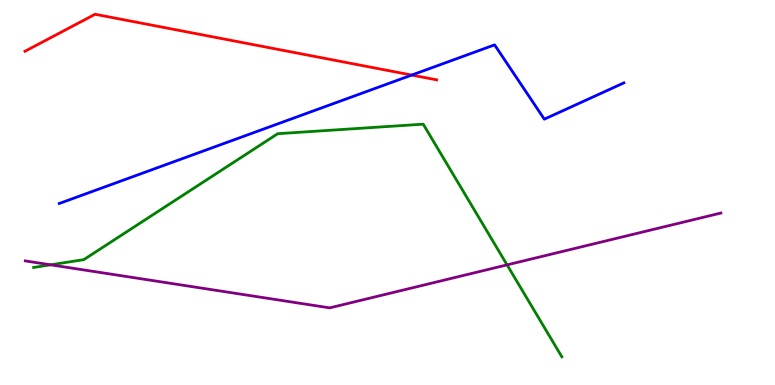[{'lines': ['blue', 'red'], 'intersections': [{'x': 5.31, 'y': 8.05}]}, {'lines': ['green', 'red'], 'intersections': []}, {'lines': ['purple', 'red'], 'intersections': []}, {'lines': ['blue', 'green'], 'intersections': []}, {'lines': ['blue', 'purple'], 'intersections': []}, {'lines': ['green', 'purple'], 'intersections': [{'x': 0.653, 'y': 3.12}, {'x': 6.54, 'y': 3.12}]}]